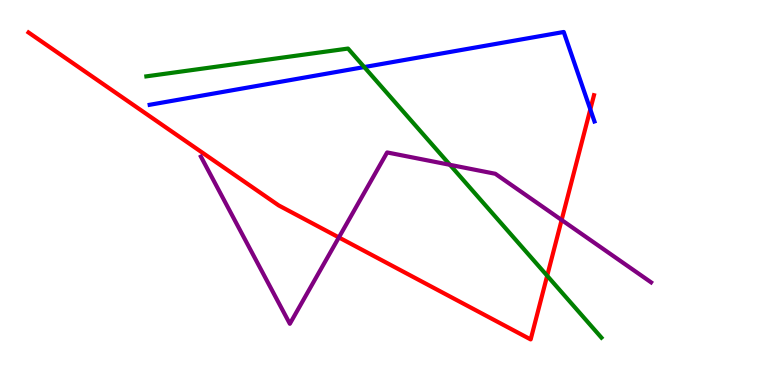[{'lines': ['blue', 'red'], 'intersections': [{'x': 7.62, 'y': 7.16}]}, {'lines': ['green', 'red'], 'intersections': [{'x': 7.06, 'y': 2.84}]}, {'lines': ['purple', 'red'], 'intersections': [{'x': 4.37, 'y': 3.83}, {'x': 7.25, 'y': 4.29}]}, {'lines': ['blue', 'green'], 'intersections': [{'x': 4.7, 'y': 8.26}]}, {'lines': ['blue', 'purple'], 'intersections': []}, {'lines': ['green', 'purple'], 'intersections': [{'x': 5.81, 'y': 5.72}]}]